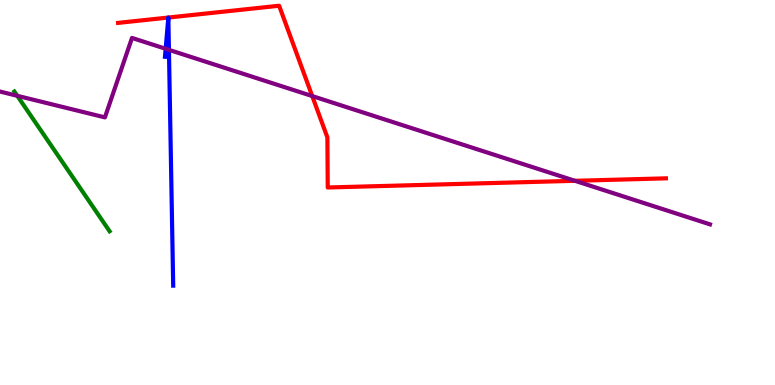[{'lines': ['blue', 'red'], 'intersections': [{'x': 2.17, 'y': 9.54}, {'x': 2.17, 'y': 9.54}]}, {'lines': ['green', 'red'], 'intersections': []}, {'lines': ['purple', 'red'], 'intersections': [{'x': 4.03, 'y': 7.5}, {'x': 7.42, 'y': 5.3}]}, {'lines': ['blue', 'green'], 'intersections': []}, {'lines': ['blue', 'purple'], 'intersections': [{'x': 2.14, 'y': 8.73}, {'x': 2.18, 'y': 8.71}]}, {'lines': ['green', 'purple'], 'intersections': [{'x': 0.223, 'y': 7.51}]}]